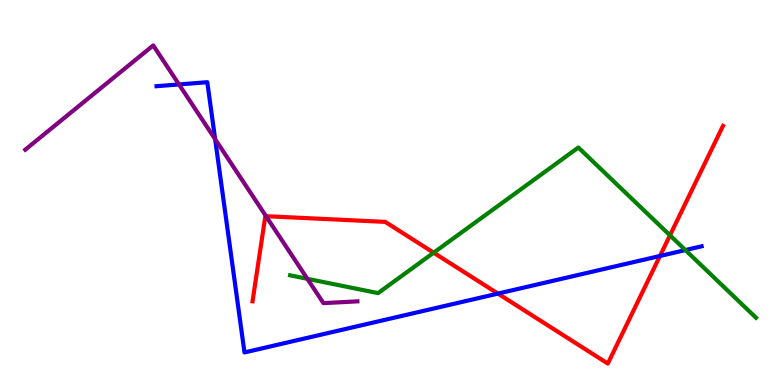[{'lines': ['blue', 'red'], 'intersections': [{'x': 6.42, 'y': 2.37}, {'x': 8.52, 'y': 3.35}]}, {'lines': ['green', 'red'], 'intersections': [{'x': 5.6, 'y': 3.44}, {'x': 8.64, 'y': 3.89}]}, {'lines': ['purple', 'red'], 'intersections': [{'x': 3.43, 'y': 4.38}]}, {'lines': ['blue', 'green'], 'intersections': [{'x': 8.84, 'y': 3.5}]}, {'lines': ['blue', 'purple'], 'intersections': [{'x': 2.31, 'y': 7.81}, {'x': 2.78, 'y': 6.39}]}, {'lines': ['green', 'purple'], 'intersections': [{'x': 3.97, 'y': 2.76}]}]